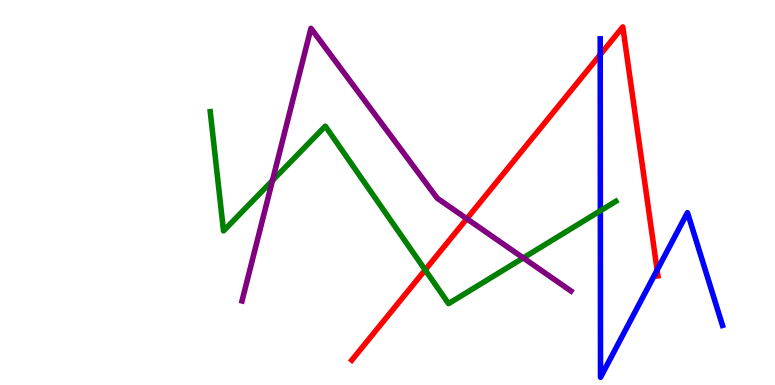[{'lines': ['blue', 'red'], 'intersections': [{'x': 7.74, 'y': 8.58}, {'x': 8.48, 'y': 2.99}]}, {'lines': ['green', 'red'], 'intersections': [{'x': 5.49, 'y': 2.99}]}, {'lines': ['purple', 'red'], 'intersections': [{'x': 6.02, 'y': 4.32}]}, {'lines': ['blue', 'green'], 'intersections': [{'x': 7.75, 'y': 4.53}]}, {'lines': ['blue', 'purple'], 'intersections': []}, {'lines': ['green', 'purple'], 'intersections': [{'x': 3.52, 'y': 5.31}, {'x': 6.75, 'y': 3.3}]}]